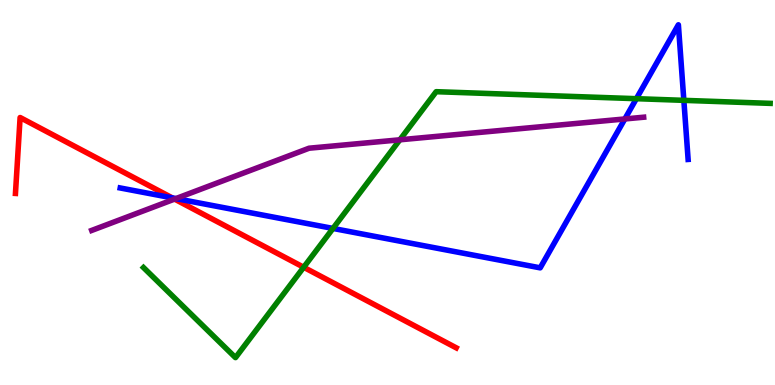[{'lines': ['blue', 'red'], 'intersections': [{'x': 2.22, 'y': 4.86}]}, {'lines': ['green', 'red'], 'intersections': [{'x': 3.92, 'y': 3.06}]}, {'lines': ['purple', 'red'], 'intersections': [{'x': 2.25, 'y': 4.83}]}, {'lines': ['blue', 'green'], 'intersections': [{'x': 4.3, 'y': 4.07}, {'x': 8.21, 'y': 7.44}, {'x': 8.82, 'y': 7.39}]}, {'lines': ['blue', 'purple'], 'intersections': [{'x': 2.27, 'y': 4.84}, {'x': 8.06, 'y': 6.91}]}, {'lines': ['green', 'purple'], 'intersections': [{'x': 5.16, 'y': 6.37}]}]